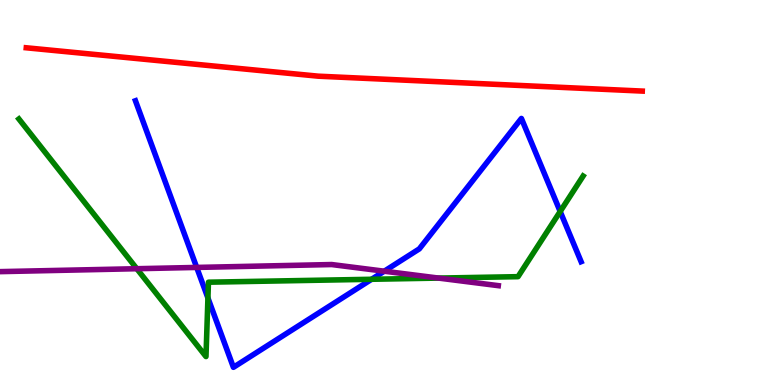[{'lines': ['blue', 'red'], 'intersections': []}, {'lines': ['green', 'red'], 'intersections': []}, {'lines': ['purple', 'red'], 'intersections': []}, {'lines': ['blue', 'green'], 'intersections': [{'x': 2.68, 'y': 2.26}, {'x': 4.79, 'y': 2.75}, {'x': 7.23, 'y': 4.51}]}, {'lines': ['blue', 'purple'], 'intersections': [{'x': 2.54, 'y': 3.05}, {'x': 4.96, 'y': 2.96}]}, {'lines': ['green', 'purple'], 'intersections': [{'x': 1.77, 'y': 3.02}, {'x': 5.66, 'y': 2.78}]}]